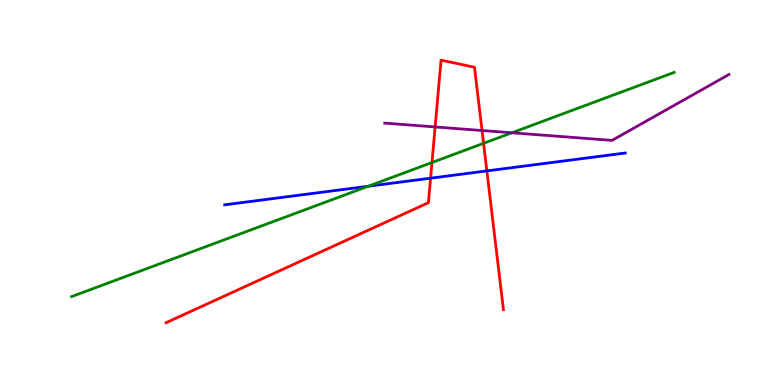[{'lines': ['blue', 'red'], 'intersections': [{'x': 5.56, 'y': 5.37}, {'x': 6.28, 'y': 5.56}]}, {'lines': ['green', 'red'], 'intersections': [{'x': 5.57, 'y': 5.78}, {'x': 6.24, 'y': 6.28}]}, {'lines': ['purple', 'red'], 'intersections': [{'x': 5.61, 'y': 6.7}, {'x': 6.22, 'y': 6.61}]}, {'lines': ['blue', 'green'], 'intersections': [{'x': 4.75, 'y': 5.16}]}, {'lines': ['blue', 'purple'], 'intersections': []}, {'lines': ['green', 'purple'], 'intersections': [{'x': 6.61, 'y': 6.55}]}]